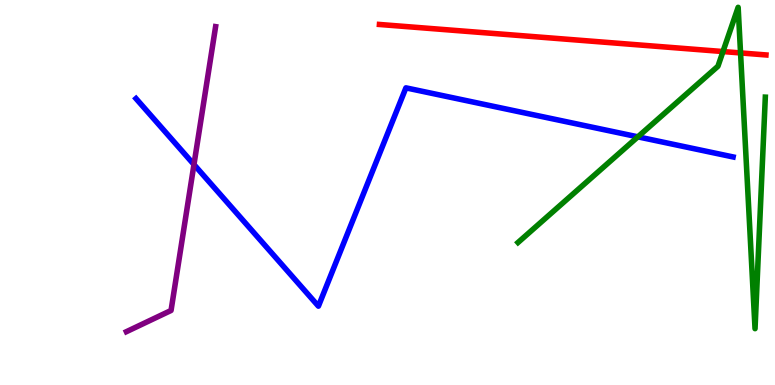[{'lines': ['blue', 'red'], 'intersections': []}, {'lines': ['green', 'red'], 'intersections': [{'x': 9.33, 'y': 8.66}, {'x': 9.56, 'y': 8.63}]}, {'lines': ['purple', 'red'], 'intersections': []}, {'lines': ['blue', 'green'], 'intersections': [{'x': 8.23, 'y': 6.45}]}, {'lines': ['blue', 'purple'], 'intersections': [{'x': 2.5, 'y': 5.73}]}, {'lines': ['green', 'purple'], 'intersections': []}]